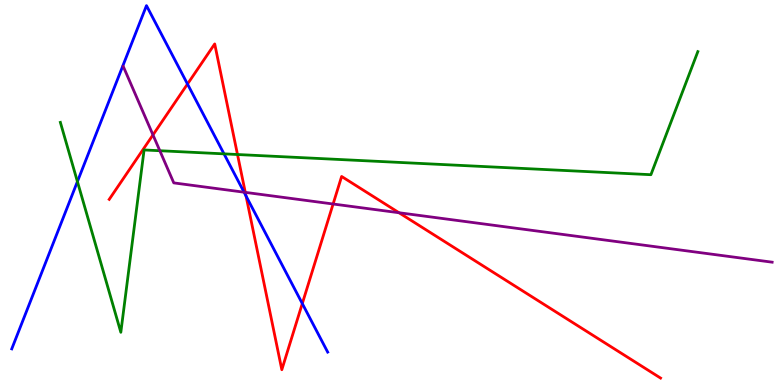[{'lines': ['blue', 'red'], 'intersections': [{'x': 2.42, 'y': 7.82}, {'x': 3.17, 'y': 4.91}, {'x': 3.9, 'y': 2.12}]}, {'lines': ['green', 'red'], 'intersections': [{'x': 3.06, 'y': 5.99}]}, {'lines': ['purple', 'red'], 'intersections': [{'x': 1.97, 'y': 6.5}, {'x': 3.17, 'y': 5.0}, {'x': 4.3, 'y': 4.7}, {'x': 5.15, 'y': 4.47}]}, {'lines': ['blue', 'green'], 'intersections': [{'x': 0.999, 'y': 5.28}, {'x': 2.89, 'y': 6.0}]}, {'lines': ['blue', 'purple'], 'intersections': [{'x': 3.15, 'y': 5.01}]}, {'lines': ['green', 'purple'], 'intersections': [{'x': 2.06, 'y': 6.09}]}]